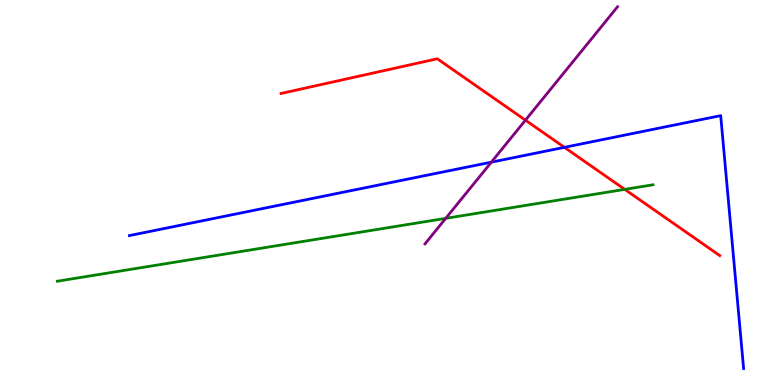[{'lines': ['blue', 'red'], 'intersections': [{'x': 7.28, 'y': 6.17}]}, {'lines': ['green', 'red'], 'intersections': [{'x': 8.06, 'y': 5.08}]}, {'lines': ['purple', 'red'], 'intersections': [{'x': 6.78, 'y': 6.88}]}, {'lines': ['blue', 'green'], 'intersections': []}, {'lines': ['blue', 'purple'], 'intersections': [{'x': 6.34, 'y': 5.79}]}, {'lines': ['green', 'purple'], 'intersections': [{'x': 5.75, 'y': 4.33}]}]